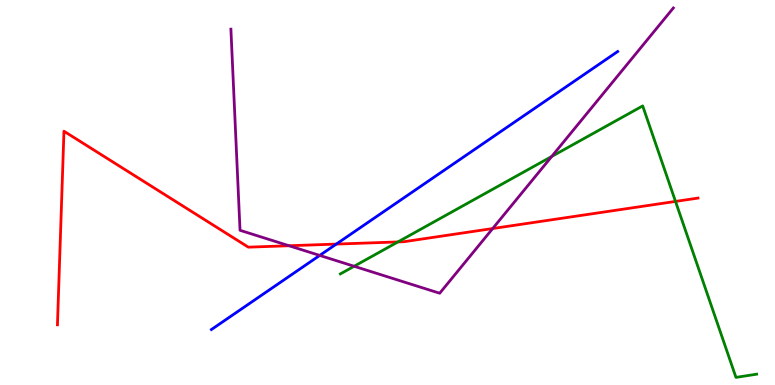[{'lines': ['blue', 'red'], 'intersections': [{'x': 4.34, 'y': 3.66}]}, {'lines': ['green', 'red'], 'intersections': [{'x': 5.13, 'y': 3.72}, {'x': 8.72, 'y': 4.77}]}, {'lines': ['purple', 'red'], 'intersections': [{'x': 3.73, 'y': 3.62}, {'x': 6.36, 'y': 4.06}]}, {'lines': ['blue', 'green'], 'intersections': []}, {'lines': ['blue', 'purple'], 'intersections': [{'x': 4.13, 'y': 3.37}]}, {'lines': ['green', 'purple'], 'intersections': [{'x': 4.57, 'y': 3.08}, {'x': 7.12, 'y': 5.94}]}]